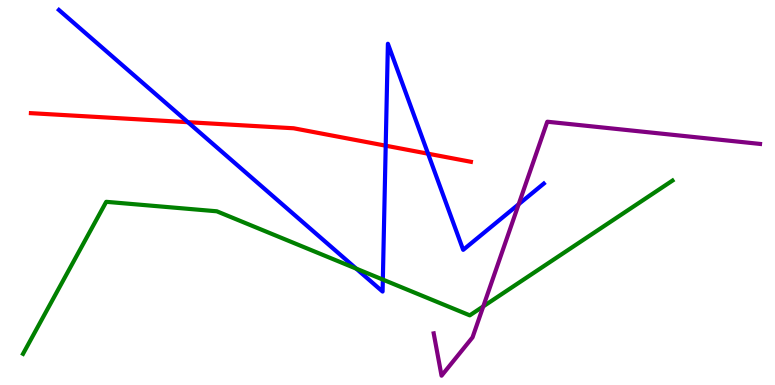[{'lines': ['blue', 'red'], 'intersections': [{'x': 2.42, 'y': 6.83}, {'x': 4.98, 'y': 6.22}, {'x': 5.52, 'y': 6.01}]}, {'lines': ['green', 'red'], 'intersections': []}, {'lines': ['purple', 'red'], 'intersections': []}, {'lines': ['blue', 'green'], 'intersections': [{'x': 4.6, 'y': 3.02}, {'x': 4.94, 'y': 2.74}]}, {'lines': ['blue', 'purple'], 'intersections': [{'x': 6.69, 'y': 4.7}]}, {'lines': ['green', 'purple'], 'intersections': [{'x': 6.24, 'y': 2.04}]}]